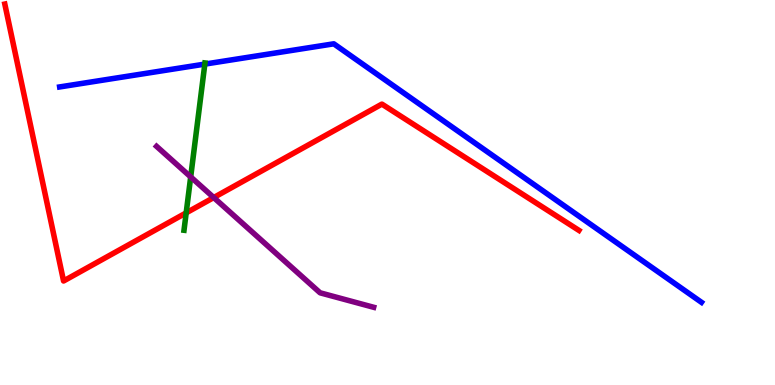[{'lines': ['blue', 'red'], 'intersections': []}, {'lines': ['green', 'red'], 'intersections': [{'x': 2.4, 'y': 4.47}]}, {'lines': ['purple', 'red'], 'intersections': [{'x': 2.76, 'y': 4.87}]}, {'lines': ['blue', 'green'], 'intersections': [{'x': 2.64, 'y': 8.34}]}, {'lines': ['blue', 'purple'], 'intersections': []}, {'lines': ['green', 'purple'], 'intersections': [{'x': 2.46, 'y': 5.4}]}]